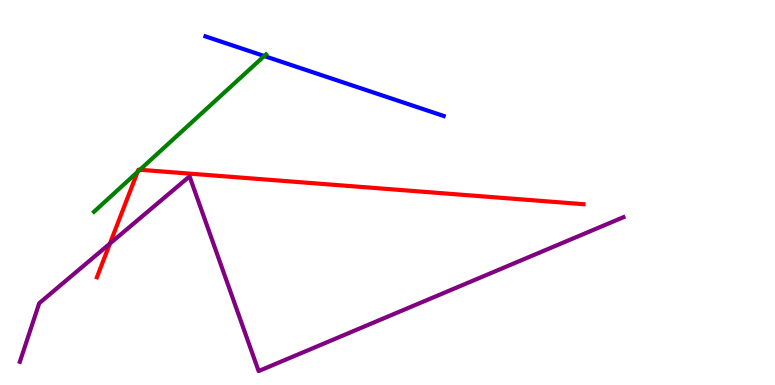[{'lines': ['blue', 'red'], 'intersections': []}, {'lines': ['green', 'red'], 'intersections': [{'x': 1.78, 'y': 5.53}, {'x': 1.81, 'y': 5.59}]}, {'lines': ['purple', 'red'], 'intersections': [{'x': 1.42, 'y': 3.67}]}, {'lines': ['blue', 'green'], 'intersections': [{'x': 3.41, 'y': 8.54}]}, {'lines': ['blue', 'purple'], 'intersections': []}, {'lines': ['green', 'purple'], 'intersections': []}]